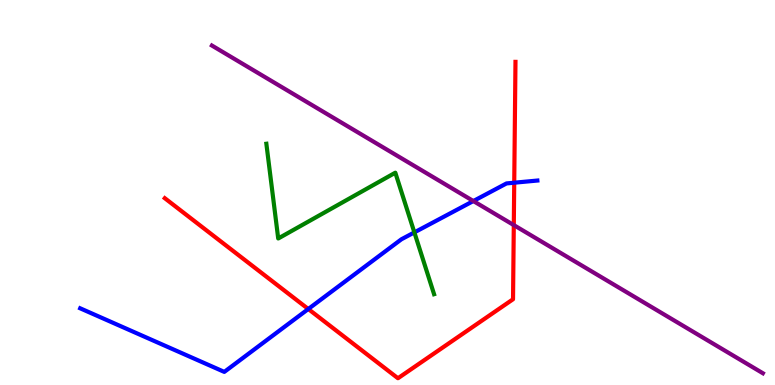[{'lines': ['blue', 'red'], 'intersections': [{'x': 3.98, 'y': 1.97}, {'x': 6.64, 'y': 5.25}]}, {'lines': ['green', 'red'], 'intersections': []}, {'lines': ['purple', 'red'], 'intersections': [{'x': 6.63, 'y': 4.15}]}, {'lines': ['blue', 'green'], 'intersections': [{'x': 5.35, 'y': 3.96}]}, {'lines': ['blue', 'purple'], 'intersections': [{'x': 6.11, 'y': 4.78}]}, {'lines': ['green', 'purple'], 'intersections': []}]